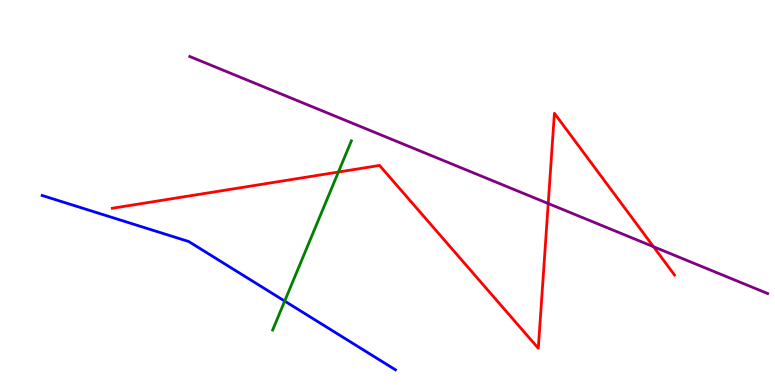[{'lines': ['blue', 'red'], 'intersections': []}, {'lines': ['green', 'red'], 'intersections': [{'x': 4.37, 'y': 5.53}]}, {'lines': ['purple', 'red'], 'intersections': [{'x': 7.07, 'y': 4.71}, {'x': 8.43, 'y': 3.59}]}, {'lines': ['blue', 'green'], 'intersections': [{'x': 3.67, 'y': 2.18}]}, {'lines': ['blue', 'purple'], 'intersections': []}, {'lines': ['green', 'purple'], 'intersections': []}]